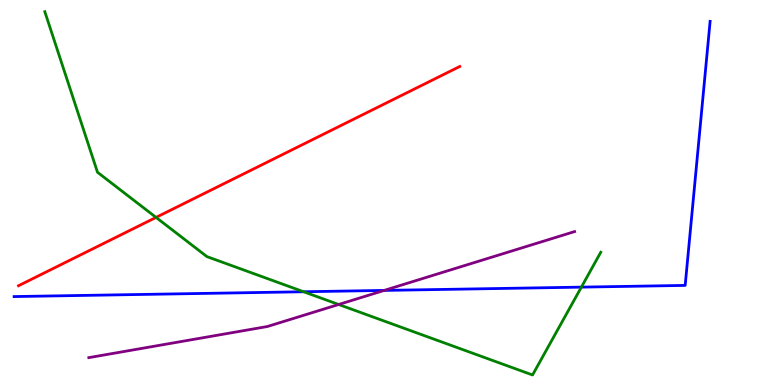[{'lines': ['blue', 'red'], 'intersections': []}, {'lines': ['green', 'red'], 'intersections': [{'x': 2.01, 'y': 4.35}]}, {'lines': ['purple', 'red'], 'intersections': []}, {'lines': ['blue', 'green'], 'intersections': [{'x': 3.92, 'y': 2.42}, {'x': 7.5, 'y': 2.54}]}, {'lines': ['blue', 'purple'], 'intersections': [{'x': 4.96, 'y': 2.46}]}, {'lines': ['green', 'purple'], 'intersections': [{'x': 4.37, 'y': 2.09}]}]